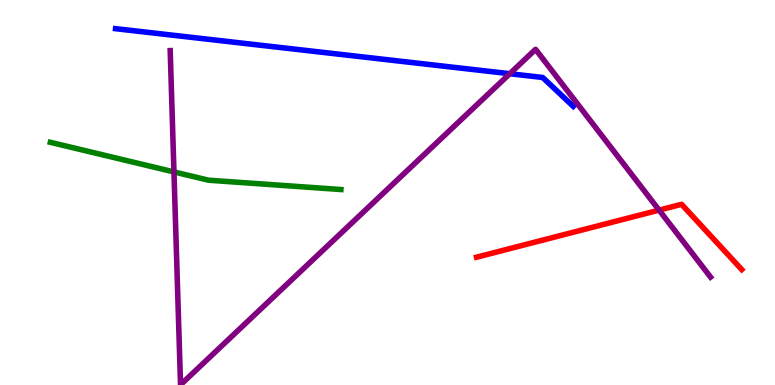[{'lines': ['blue', 'red'], 'intersections': []}, {'lines': ['green', 'red'], 'intersections': []}, {'lines': ['purple', 'red'], 'intersections': [{'x': 8.5, 'y': 4.54}]}, {'lines': ['blue', 'green'], 'intersections': []}, {'lines': ['blue', 'purple'], 'intersections': [{'x': 6.58, 'y': 8.09}]}, {'lines': ['green', 'purple'], 'intersections': [{'x': 2.24, 'y': 5.53}]}]